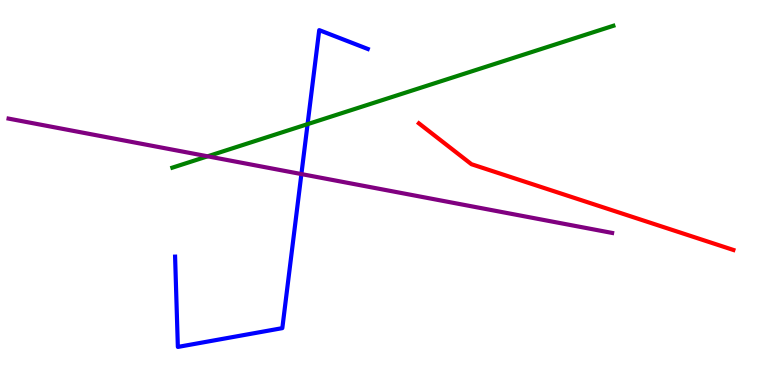[{'lines': ['blue', 'red'], 'intersections': []}, {'lines': ['green', 'red'], 'intersections': []}, {'lines': ['purple', 'red'], 'intersections': []}, {'lines': ['blue', 'green'], 'intersections': [{'x': 3.97, 'y': 6.78}]}, {'lines': ['blue', 'purple'], 'intersections': [{'x': 3.89, 'y': 5.48}]}, {'lines': ['green', 'purple'], 'intersections': [{'x': 2.68, 'y': 5.94}]}]